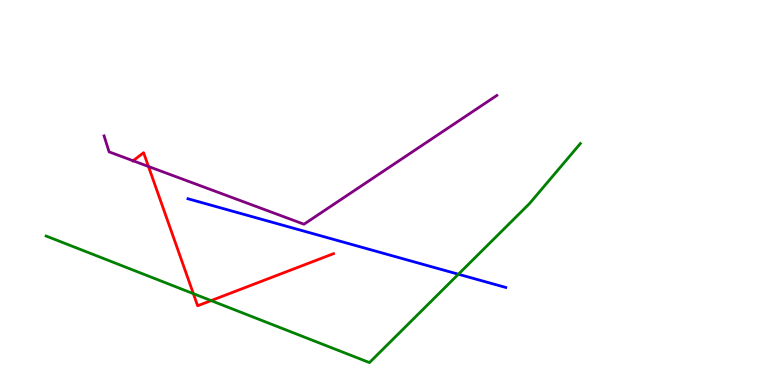[{'lines': ['blue', 'red'], 'intersections': []}, {'lines': ['green', 'red'], 'intersections': [{'x': 2.49, 'y': 2.37}, {'x': 2.72, 'y': 2.19}]}, {'lines': ['purple', 'red'], 'intersections': [{'x': 1.72, 'y': 5.82}, {'x': 1.92, 'y': 5.68}]}, {'lines': ['blue', 'green'], 'intersections': [{'x': 5.91, 'y': 2.88}]}, {'lines': ['blue', 'purple'], 'intersections': []}, {'lines': ['green', 'purple'], 'intersections': []}]